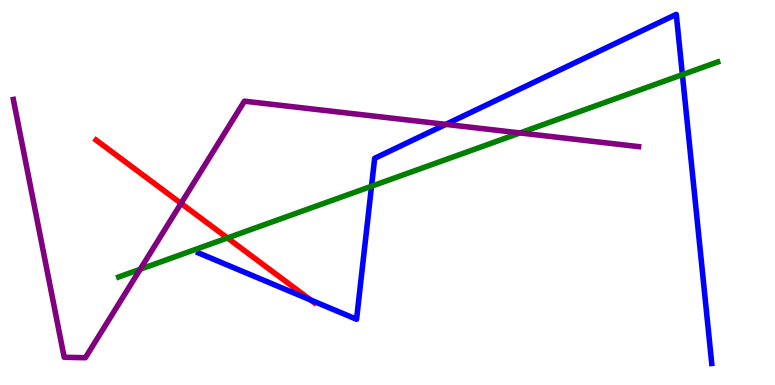[{'lines': ['blue', 'red'], 'intersections': [{'x': 4.01, 'y': 2.21}]}, {'lines': ['green', 'red'], 'intersections': [{'x': 2.93, 'y': 3.82}]}, {'lines': ['purple', 'red'], 'intersections': [{'x': 2.34, 'y': 4.72}]}, {'lines': ['blue', 'green'], 'intersections': [{'x': 4.79, 'y': 5.16}, {'x': 8.81, 'y': 8.06}]}, {'lines': ['blue', 'purple'], 'intersections': [{'x': 5.75, 'y': 6.77}]}, {'lines': ['green', 'purple'], 'intersections': [{'x': 1.81, 'y': 3.01}, {'x': 6.71, 'y': 6.55}]}]